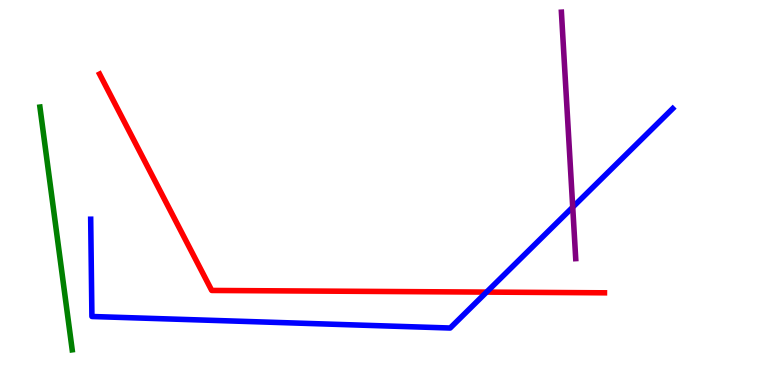[{'lines': ['blue', 'red'], 'intersections': [{'x': 6.28, 'y': 2.41}]}, {'lines': ['green', 'red'], 'intersections': []}, {'lines': ['purple', 'red'], 'intersections': []}, {'lines': ['blue', 'green'], 'intersections': []}, {'lines': ['blue', 'purple'], 'intersections': [{'x': 7.39, 'y': 4.62}]}, {'lines': ['green', 'purple'], 'intersections': []}]